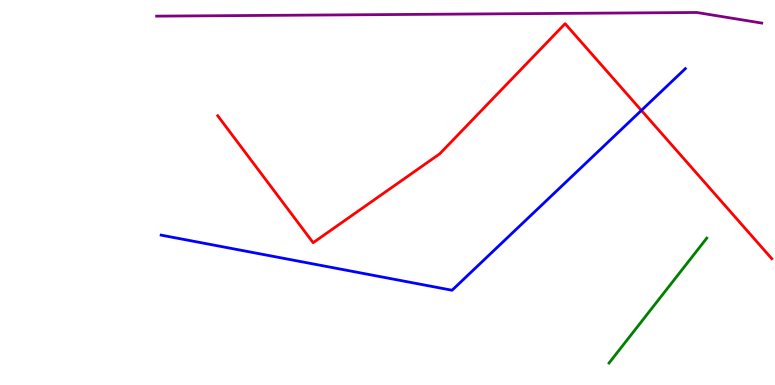[{'lines': ['blue', 'red'], 'intersections': [{'x': 8.28, 'y': 7.13}]}, {'lines': ['green', 'red'], 'intersections': []}, {'lines': ['purple', 'red'], 'intersections': []}, {'lines': ['blue', 'green'], 'intersections': []}, {'lines': ['blue', 'purple'], 'intersections': []}, {'lines': ['green', 'purple'], 'intersections': []}]